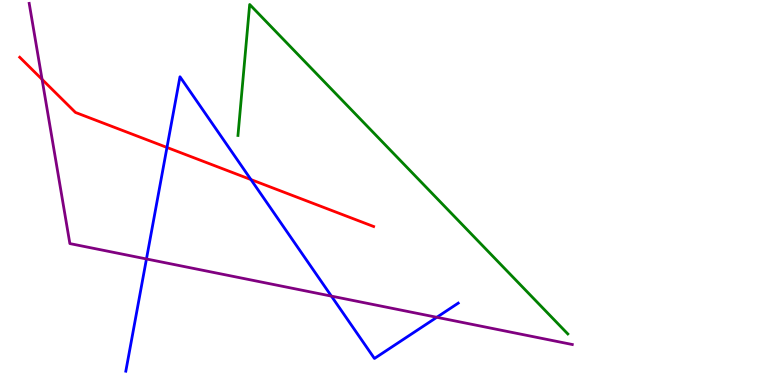[{'lines': ['blue', 'red'], 'intersections': [{'x': 2.15, 'y': 6.17}, {'x': 3.24, 'y': 5.34}]}, {'lines': ['green', 'red'], 'intersections': []}, {'lines': ['purple', 'red'], 'intersections': [{'x': 0.543, 'y': 7.94}]}, {'lines': ['blue', 'green'], 'intersections': []}, {'lines': ['blue', 'purple'], 'intersections': [{'x': 1.89, 'y': 3.27}, {'x': 4.28, 'y': 2.31}, {'x': 5.64, 'y': 1.76}]}, {'lines': ['green', 'purple'], 'intersections': []}]